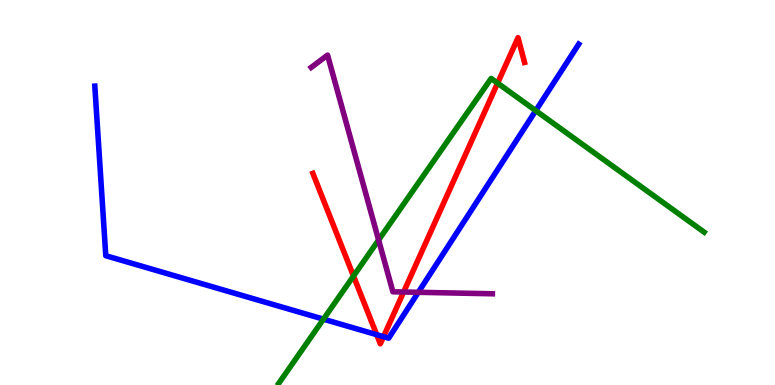[{'lines': ['blue', 'red'], 'intersections': [{'x': 4.86, 'y': 1.31}, {'x': 4.95, 'y': 1.26}]}, {'lines': ['green', 'red'], 'intersections': [{'x': 4.56, 'y': 2.83}, {'x': 6.42, 'y': 7.84}]}, {'lines': ['purple', 'red'], 'intersections': [{'x': 5.21, 'y': 2.42}]}, {'lines': ['blue', 'green'], 'intersections': [{'x': 4.17, 'y': 1.71}, {'x': 6.91, 'y': 7.13}]}, {'lines': ['blue', 'purple'], 'intersections': [{'x': 5.4, 'y': 2.41}]}, {'lines': ['green', 'purple'], 'intersections': [{'x': 4.89, 'y': 3.77}]}]